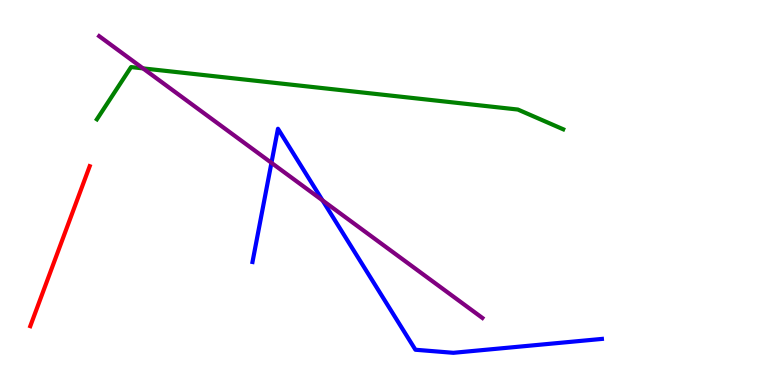[{'lines': ['blue', 'red'], 'intersections': []}, {'lines': ['green', 'red'], 'intersections': []}, {'lines': ['purple', 'red'], 'intersections': []}, {'lines': ['blue', 'green'], 'intersections': []}, {'lines': ['blue', 'purple'], 'intersections': [{'x': 3.5, 'y': 5.77}, {'x': 4.16, 'y': 4.8}]}, {'lines': ['green', 'purple'], 'intersections': [{'x': 1.85, 'y': 8.22}]}]